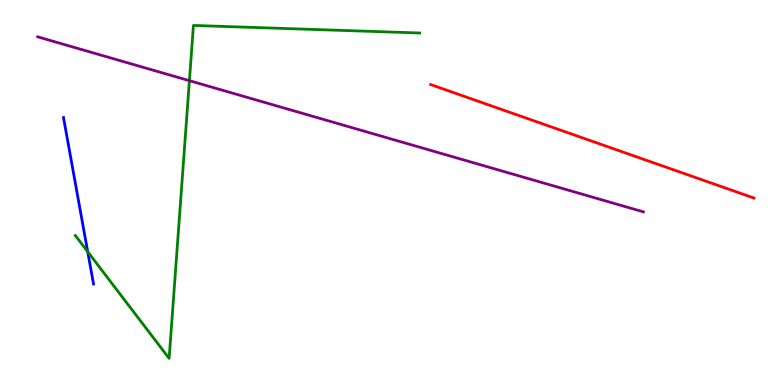[{'lines': ['blue', 'red'], 'intersections': []}, {'lines': ['green', 'red'], 'intersections': []}, {'lines': ['purple', 'red'], 'intersections': []}, {'lines': ['blue', 'green'], 'intersections': [{'x': 1.13, 'y': 3.46}]}, {'lines': ['blue', 'purple'], 'intersections': []}, {'lines': ['green', 'purple'], 'intersections': [{'x': 2.44, 'y': 7.9}]}]